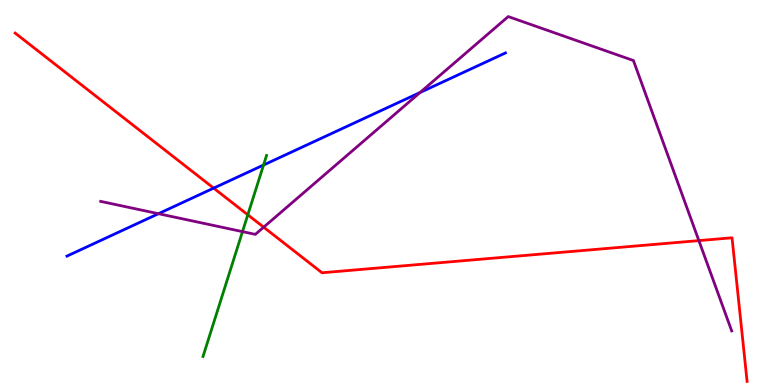[{'lines': ['blue', 'red'], 'intersections': [{'x': 2.76, 'y': 5.11}]}, {'lines': ['green', 'red'], 'intersections': [{'x': 3.2, 'y': 4.42}]}, {'lines': ['purple', 'red'], 'intersections': [{'x': 3.4, 'y': 4.1}, {'x': 9.02, 'y': 3.75}]}, {'lines': ['blue', 'green'], 'intersections': [{'x': 3.4, 'y': 5.71}]}, {'lines': ['blue', 'purple'], 'intersections': [{'x': 2.04, 'y': 4.45}, {'x': 5.42, 'y': 7.6}]}, {'lines': ['green', 'purple'], 'intersections': [{'x': 3.13, 'y': 3.98}]}]